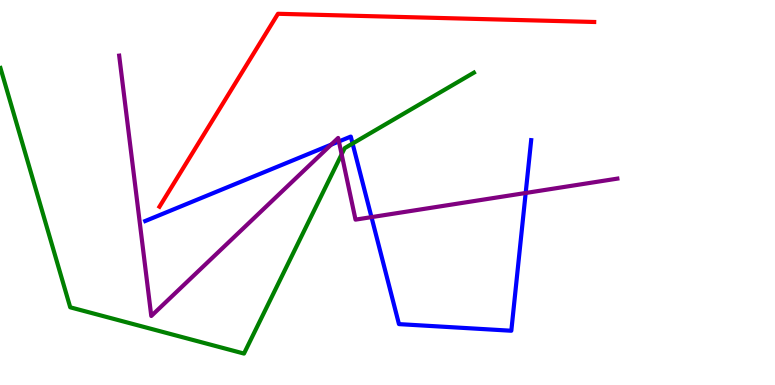[{'lines': ['blue', 'red'], 'intersections': []}, {'lines': ['green', 'red'], 'intersections': []}, {'lines': ['purple', 'red'], 'intersections': []}, {'lines': ['blue', 'green'], 'intersections': [{'x': 4.55, 'y': 6.27}]}, {'lines': ['blue', 'purple'], 'intersections': [{'x': 4.27, 'y': 6.24}, {'x': 4.37, 'y': 6.33}, {'x': 4.79, 'y': 4.36}, {'x': 6.78, 'y': 4.99}]}, {'lines': ['green', 'purple'], 'intersections': [{'x': 4.41, 'y': 5.99}]}]